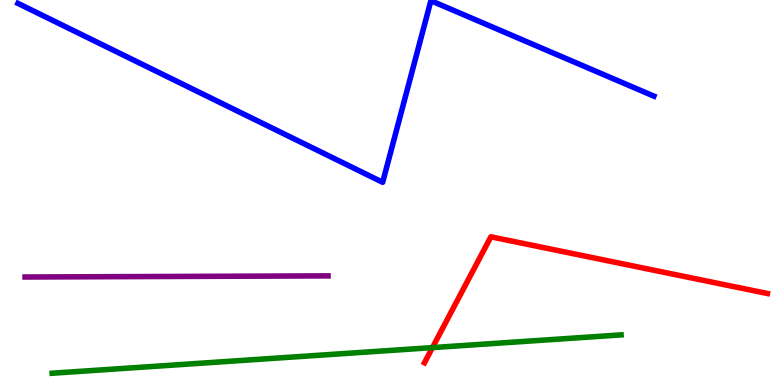[{'lines': ['blue', 'red'], 'intersections': []}, {'lines': ['green', 'red'], 'intersections': [{'x': 5.58, 'y': 0.971}]}, {'lines': ['purple', 'red'], 'intersections': []}, {'lines': ['blue', 'green'], 'intersections': []}, {'lines': ['blue', 'purple'], 'intersections': []}, {'lines': ['green', 'purple'], 'intersections': []}]